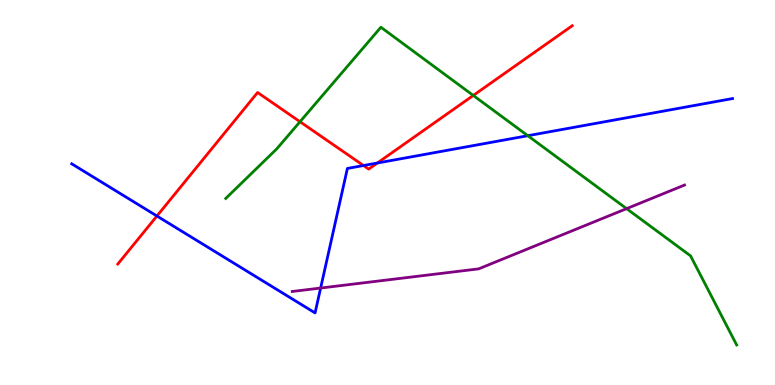[{'lines': ['blue', 'red'], 'intersections': [{'x': 2.02, 'y': 4.39}, {'x': 4.69, 'y': 5.7}, {'x': 4.87, 'y': 5.77}]}, {'lines': ['green', 'red'], 'intersections': [{'x': 3.87, 'y': 6.84}, {'x': 6.11, 'y': 7.52}]}, {'lines': ['purple', 'red'], 'intersections': []}, {'lines': ['blue', 'green'], 'intersections': [{'x': 6.81, 'y': 6.48}]}, {'lines': ['blue', 'purple'], 'intersections': [{'x': 4.14, 'y': 2.52}]}, {'lines': ['green', 'purple'], 'intersections': [{'x': 8.09, 'y': 4.58}]}]